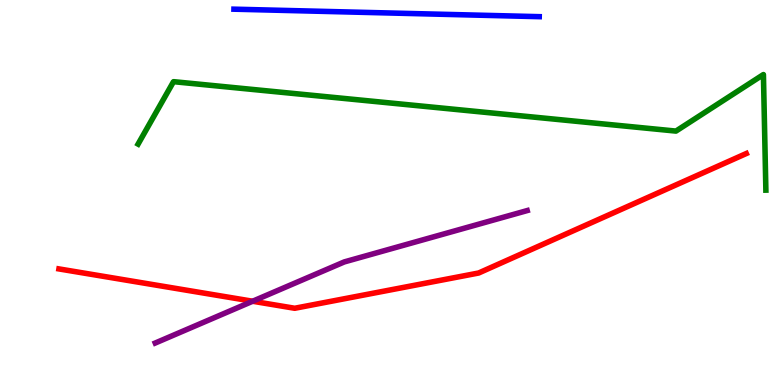[{'lines': ['blue', 'red'], 'intersections': []}, {'lines': ['green', 'red'], 'intersections': []}, {'lines': ['purple', 'red'], 'intersections': [{'x': 3.26, 'y': 2.18}]}, {'lines': ['blue', 'green'], 'intersections': []}, {'lines': ['blue', 'purple'], 'intersections': []}, {'lines': ['green', 'purple'], 'intersections': []}]